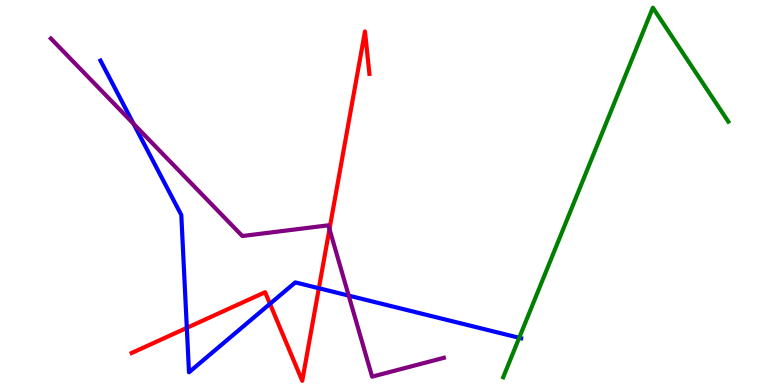[{'lines': ['blue', 'red'], 'intersections': [{'x': 2.41, 'y': 1.48}, {'x': 3.48, 'y': 2.11}, {'x': 4.11, 'y': 2.51}]}, {'lines': ['green', 'red'], 'intersections': []}, {'lines': ['purple', 'red'], 'intersections': [{'x': 4.25, 'y': 4.05}]}, {'lines': ['blue', 'green'], 'intersections': [{'x': 6.7, 'y': 1.23}]}, {'lines': ['blue', 'purple'], 'intersections': [{'x': 1.72, 'y': 6.78}, {'x': 4.5, 'y': 2.32}]}, {'lines': ['green', 'purple'], 'intersections': []}]